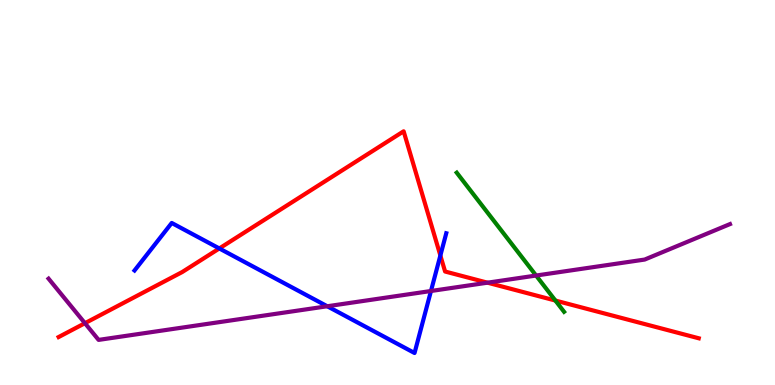[{'lines': ['blue', 'red'], 'intersections': [{'x': 2.83, 'y': 3.55}, {'x': 5.68, 'y': 3.36}]}, {'lines': ['green', 'red'], 'intersections': [{'x': 7.17, 'y': 2.19}]}, {'lines': ['purple', 'red'], 'intersections': [{'x': 1.1, 'y': 1.61}, {'x': 6.29, 'y': 2.66}]}, {'lines': ['blue', 'green'], 'intersections': []}, {'lines': ['blue', 'purple'], 'intersections': [{'x': 4.22, 'y': 2.05}, {'x': 5.56, 'y': 2.44}]}, {'lines': ['green', 'purple'], 'intersections': [{'x': 6.92, 'y': 2.84}]}]